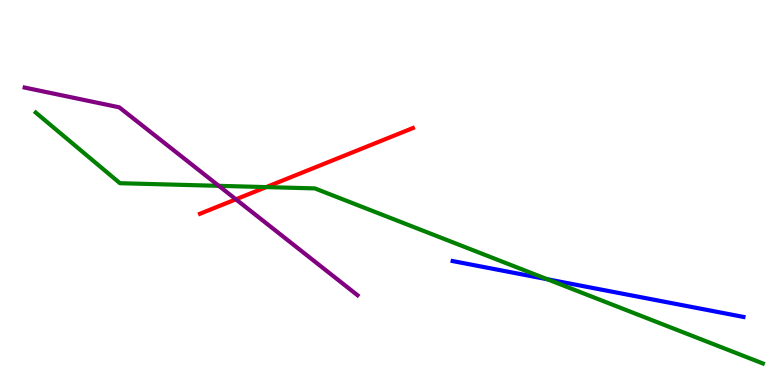[{'lines': ['blue', 'red'], 'intersections': []}, {'lines': ['green', 'red'], 'intersections': [{'x': 3.44, 'y': 5.14}]}, {'lines': ['purple', 'red'], 'intersections': [{'x': 3.04, 'y': 4.82}]}, {'lines': ['blue', 'green'], 'intersections': [{'x': 7.06, 'y': 2.75}]}, {'lines': ['blue', 'purple'], 'intersections': []}, {'lines': ['green', 'purple'], 'intersections': [{'x': 2.82, 'y': 5.17}]}]